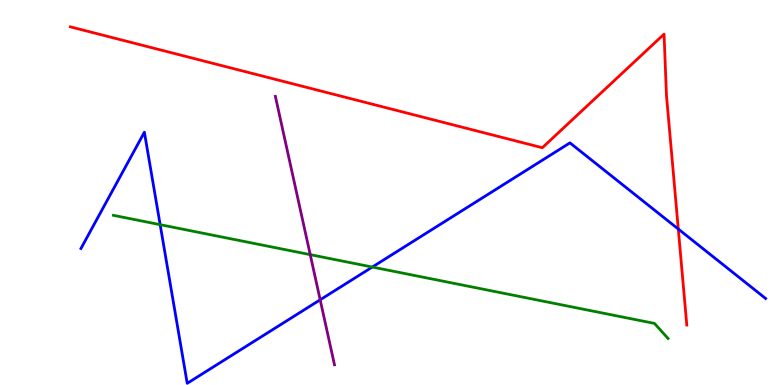[{'lines': ['blue', 'red'], 'intersections': [{'x': 8.75, 'y': 4.05}]}, {'lines': ['green', 'red'], 'intersections': []}, {'lines': ['purple', 'red'], 'intersections': []}, {'lines': ['blue', 'green'], 'intersections': [{'x': 2.07, 'y': 4.16}, {'x': 4.8, 'y': 3.06}]}, {'lines': ['blue', 'purple'], 'intersections': [{'x': 4.13, 'y': 2.21}]}, {'lines': ['green', 'purple'], 'intersections': [{'x': 4.0, 'y': 3.39}]}]